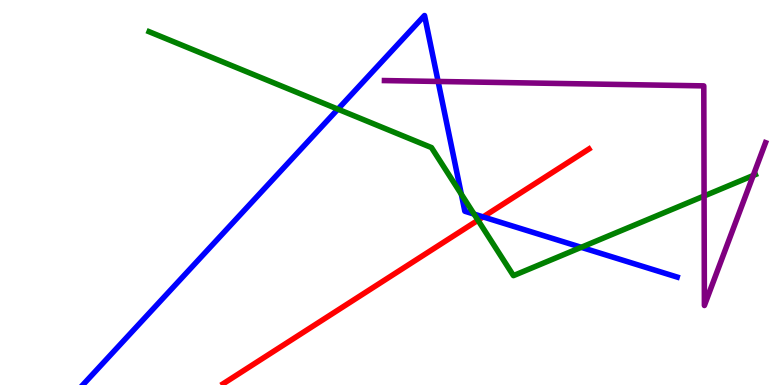[{'lines': ['blue', 'red'], 'intersections': [{'x': 6.23, 'y': 4.37}]}, {'lines': ['green', 'red'], 'intersections': [{'x': 6.17, 'y': 4.28}]}, {'lines': ['purple', 'red'], 'intersections': []}, {'lines': ['blue', 'green'], 'intersections': [{'x': 4.36, 'y': 7.16}, {'x': 5.95, 'y': 4.95}, {'x': 6.12, 'y': 4.44}, {'x': 7.5, 'y': 3.58}]}, {'lines': ['blue', 'purple'], 'intersections': [{'x': 5.65, 'y': 7.88}]}, {'lines': ['green', 'purple'], 'intersections': [{'x': 9.09, 'y': 4.91}, {'x': 9.72, 'y': 5.44}]}]